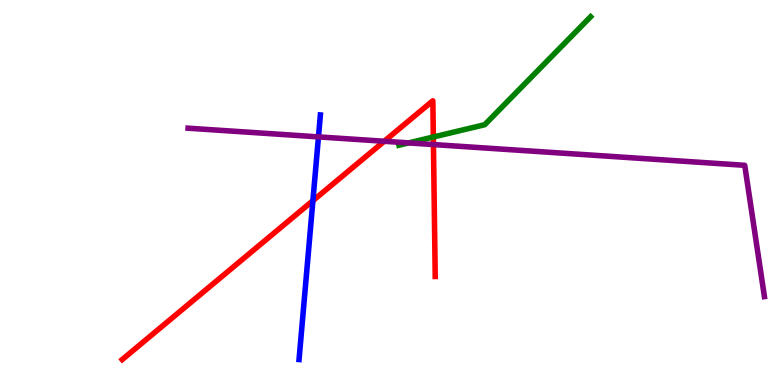[{'lines': ['blue', 'red'], 'intersections': [{'x': 4.04, 'y': 4.79}]}, {'lines': ['green', 'red'], 'intersections': [{'x': 5.59, 'y': 6.44}]}, {'lines': ['purple', 'red'], 'intersections': [{'x': 4.96, 'y': 6.33}, {'x': 5.59, 'y': 6.25}]}, {'lines': ['blue', 'green'], 'intersections': []}, {'lines': ['blue', 'purple'], 'intersections': [{'x': 4.11, 'y': 6.44}]}, {'lines': ['green', 'purple'], 'intersections': [{'x': 5.27, 'y': 6.29}]}]